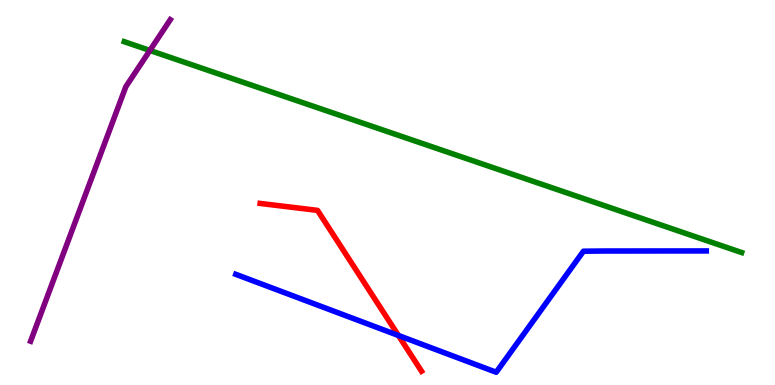[{'lines': ['blue', 'red'], 'intersections': [{'x': 5.14, 'y': 1.29}]}, {'lines': ['green', 'red'], 'intersections': []}, {'lines': ['purple', 'red'], 'intersections': []}, {'lines': ['blue', 'green'], 'intersections': []}, {'lines': ['blue', 'purple'], 'intersections': []}, {'lines': ['green', 'purple'], 'intersections': [{'x': 1.93, 'y': 8.69}]}]